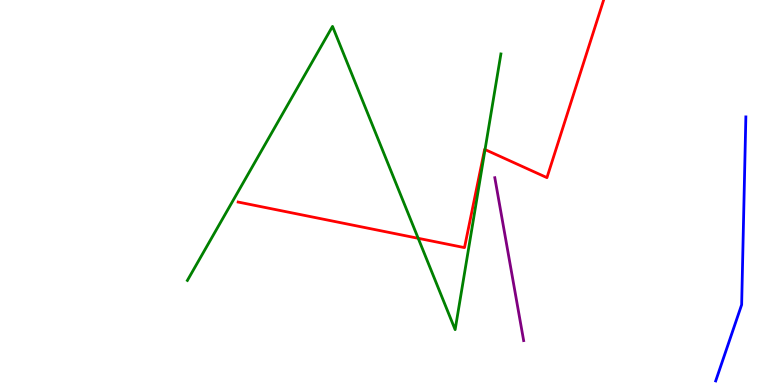[{'lines': ['blue', 'red'], 'intersections': []}, {'lines': ['green', 'red'], 'intersections': [{'x': 5.4, 'y': 3.81}, {'x': 6.26, 'y': 6.12}]}, {'lines': ['purple', 'red'], 'intersections': []}, {'lines': ['blue', 'green'], 'intersections': []}, {'lines': ['blue', 'purple'], 'intersections': []}, {'lines': ['green', 'purple'], 'intersections': []}]